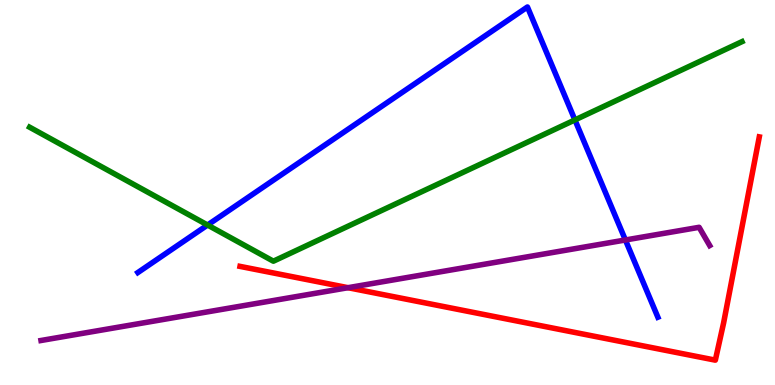[{'lines': ['blue', 'red'], 'intersections': []}, {'lines': ['green', 'red'], 'intersections': []}, {'lines': ['purple', 'red'], 'intersections': [{'x': 4.49, 'y': 2.53}]}, {'lines': ['blue', 'green'], 'intersections': [{'x': 2.68, 'y': 4.16}, {'x': 7.42, 'y': 6.89}]}, {'lines': ['blue', 'purple'], 'intersections': [{'x': 8.07, 'y': 3.77}]}, {'lines': ['green', 'purple'], 'intersections': []}]